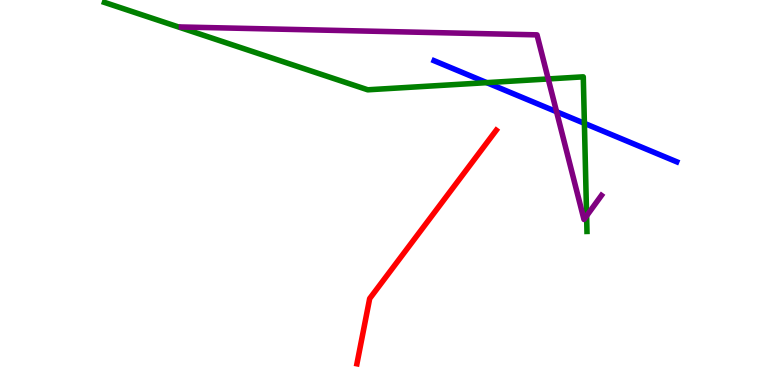[{'lines': ['blue', 'red'], 'intersections': []}, {'lines': ['green', 'red'], 'intersections': []}, {'lines': ['purple', 'red'], 'intersections': []}, {'lines': ['blue', 'green'], 'intersections': [{'x': 6.28, 'y': 7.85}, {'x': 7.54, 'y': 6.8}]}, {'lines': ['blue', 'purple'], 'intersections': [{'x': 7.18, 'y': 7.1}]}, {'lines': ['green', 'purple'], 'intersections': [{'x': 7.07, 'y': 7.95}, {'x': 7.57, 'y': 4.39}]}]